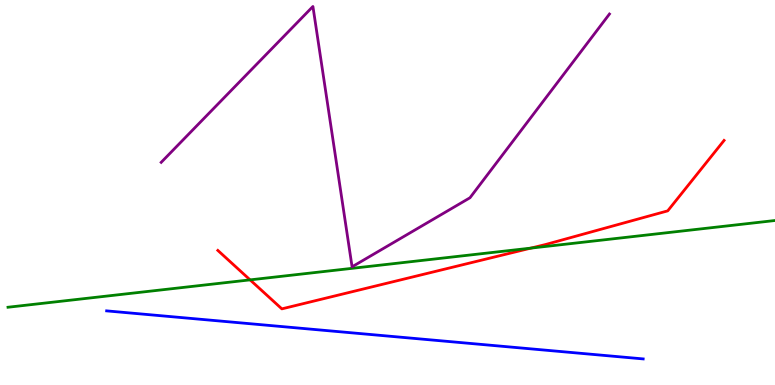[{'lines': ['blue', 'red'], 'intersections': []}, {'lines': ['green', 'red'], 'intersections': [{'x': 3.23, 'y': 2.73}, {'x': 6.85, 'y': 3.56}]}, {'lines': ['purple', 'red'], 'intersections': []}, {'lines': ['blue', 'green'], 'intersections': []}, {'lines': ['blue', 'purple'], 'intersections': []}, {'lines': ['green', 'purple'], 'intersections': []}]